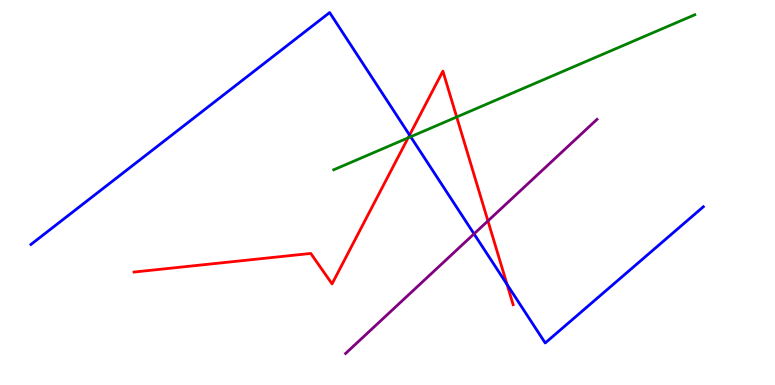[{'lines': ['blue', 'red'], 'intersections': [{'x': 5.28, 'y': 6.49}, {'x': 6.54, 'y': 2.61}]}, {'lines': ['green', 'red'], 'intersections': [{'x': 5.27, 'y': 6.42}, {'x': 5.89, 'y': 6.96}]}, {'lines': ['purple', 'red'], 'intersections': [{'x': 6.3, 'y': 4.26}]}, {'lines': ['blue', 'green'], 'intersections': [{'x': 5.3, 'y': 6.45}]}, {'lines': ['blue', 'purple'], 'intersections': [{'x': 6.12, 'y': 3.93}]}, {'lines': ['green', 'purple'], 'intersections': []}]